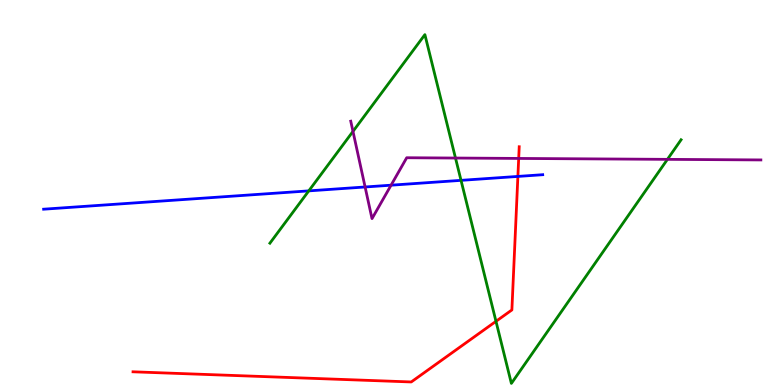[{'lines': ['blue', 'red'], 'intersections': [{'x': 6.68, 'y': 5.42}]}, {'lines': ['green', 'red'], 'intersections': [{'x': 6.4, 'y': 1.65}]}, {'lines': ['purple', 'red'], 'intersections': [{'x': 6.69, 'y': 5.88}]}, {'lines': ['blue', 'green'], 'intersections': [{'x': 3.98, 'y': 5.04}, {'x': 5.95, 'y': 5.32}]}, {'lines': ['blue', 'purple'], 'intersections': [{'x': 4.71, 'y': 5.14}, {'x': 5.05, 'y': 5.19}]}, {'lines': ['green', 'purple'], 'intersections': [{'x': 4.55, 'y': 6.59}, {'x': 5.88, 'y': 5.9}, {'x': 8.61, 'y': 5.86}]}]